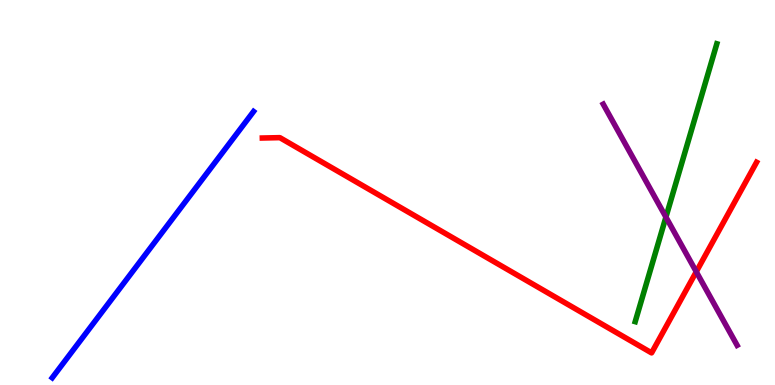[{'lines': ['blue', 'red'], 'intersections': []}, {'lines': ['green', 'red'], 'intersections': []}, {'lines': ['purple', 'red'], 'intersections': [{'x': 8.98, 'y': 2.94}]}, {'lines': ['blue', 'green'], 'intersections': []}, {'lines': ['blue', 'purple'], 'intersections': []}, {'lines': ['green', 'purple'], 'intersections': [{'x': 8.59, 'y': 4.36}]}]